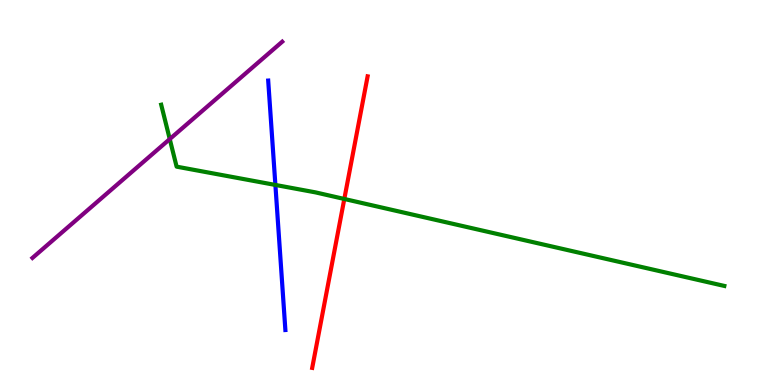[{'lines': ['blue', 'red'], 'intersections': []}, {'lines': ['green', 'red'], 'intersections': [{'x': 4.44, 'y': 4.83}]}, {'lines': ['purple', 'red'], 'intersections': []}, {'lines': ['blue', 'green'], 'intersections': [{'x': 3.55, 'y': 5.2}]}, {'lines': ['blue', 'purple'], 'intersections': []}, {'lines': ['green', 'purple'], 'intersections': [{'x': 2.19, 'y': 6.39}]}]